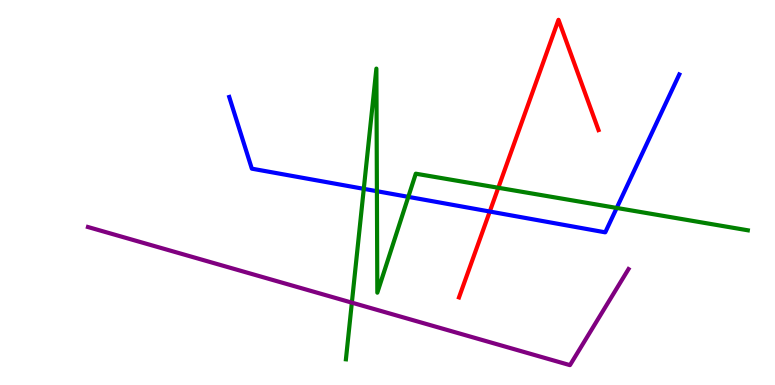[{'lines': ['blue', 'red'], 'intersections': [{'x': 6.32, 'y': 4.51}]}, {'lines': ['green', 'red'], 'intersections': [{'x': 6.43, 'y': 5.12}]}, {'lines': ['purple', 'red'], 'intersections': []}, {'lines': ['blue', 'green'], 'intersections': [{'x': 4.69, 'y': 5.1}, {'x': 4.86, 'y': 5.03}, {'x': 5.27, 'y': 4.89}, {'x': 7.96, 'y': 4.6}]}, {'lines': ['blue', 'purple'], 'intersections': []}, {'lines': ['green', 'purple'], 'intersections': [{'x': 4.54, 'y': 2.14}]}]